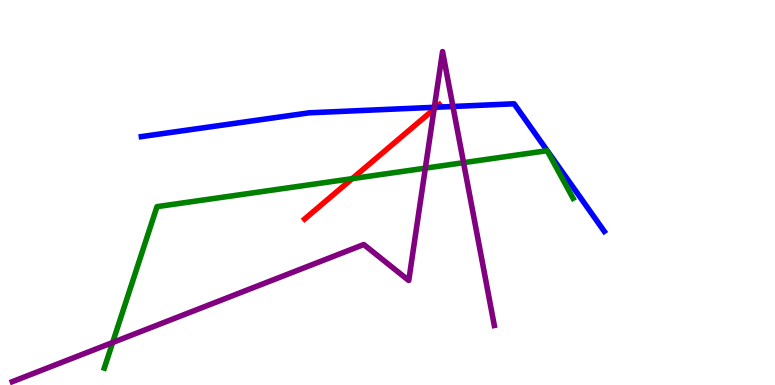[{'lines': ['blue', 'red'], 'intersections': [{'x': 5.63, 'y': 7.22}]}, {'lines': ['green', 'red'], 'intersections': [{'x': 4.54, 'y': 5.36}]}, {'lines': ['purple', 'red'], 'intersections': [{'x': 5.6, 'y': 7.16}]}, {'lines': ['blue', 'green'], 'intersections': []}, {'lines': ['blue', 'purple'], 'intersections': [{'x': 5.6, 'y': 7.21}, {'x': 5.84, 'y': 7.23}]}, {'lines': ['green', 'purple'], 'intersections': [{'x': 1.45, 'y': 1.1}, {'x': 5.49, 'y': 5.63}, {'x': 5.98, 'y': 5.77}]}]